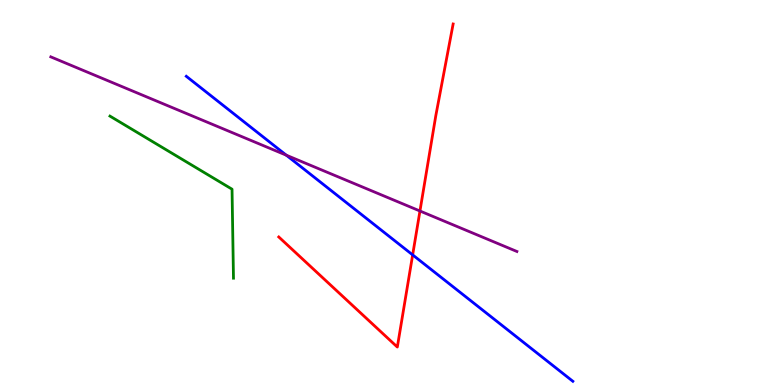[{'lines': ['blue', 'red'], 'intersections': [{'x': 5.32, 'y': 3.38}]}, {'lines': ['green', 'red'], 'intersections': []}, {'lines': ['purple', 'red'], 'intersections': [{'x': 5.42, 'y': 4.52}]}, {'lines': ['blue', 'green'], 'intersections': []}, {'lines': ['blue', 'purple'], 'intersections': [{'x': 3.69, 'y': 5.97}]}, {'lines': ['green', 'purple'], 'intersections': []}]